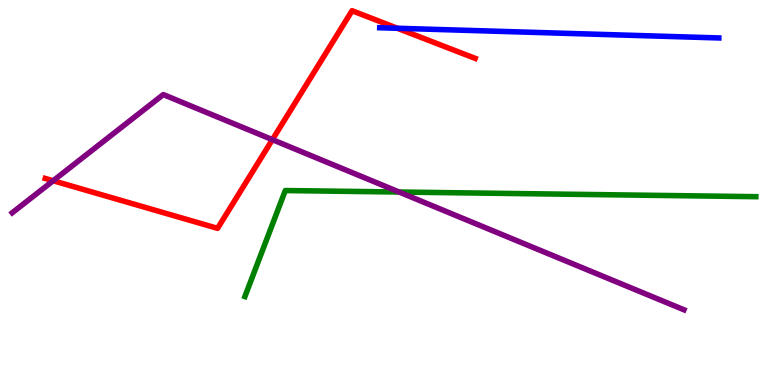[{'lines': ['blue', 'red'], 'intersections': [{'x': 5.13, 'y': 9.27}]}, {'lines': ['green', 'red'], 'intersections': []}, {'lines': ['purple', 'red'], 'intersections': [{'x': 0.686, 'y': 5.31}, {'x': 3.51, 'y': 6.37}]}, {'lines': ['blue', 'green'], 'intersections': []}, {'lines': ['blue', 'purple'], 'intersections': []}, {'lines': ['green', 'purple'], 'intersections': [{'x': 5.15, 'y': 5.01}]}]